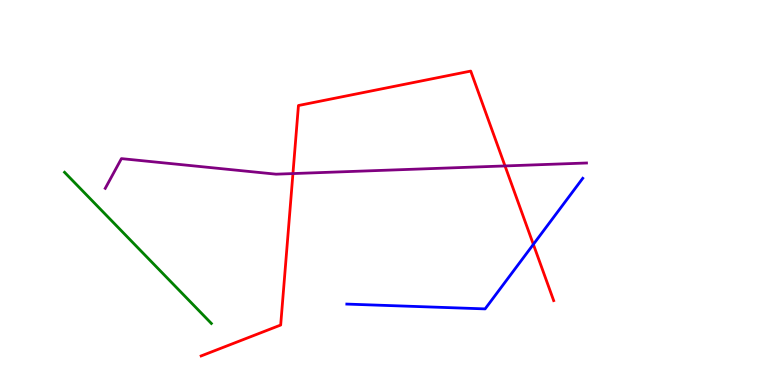[{'lines': ['blue', 'red'], 'intersections': [{'x': 6.88, 'y': 3.65}]}, {'lines': ['green', 'red'], 'intersections': []}, {'lines': ['purple', 'red'], 'intersections': [{'x': 3.78, 'y': 5.49}, {'x': 6.52, 'y': 5.69}]}, {'lines': ['blue', 'green'], 'intersections': []}, {'lines': ['blue', 'purple'], 'intersections': []}, {'lines': ['green', 'purple'], 'intersections': []}]